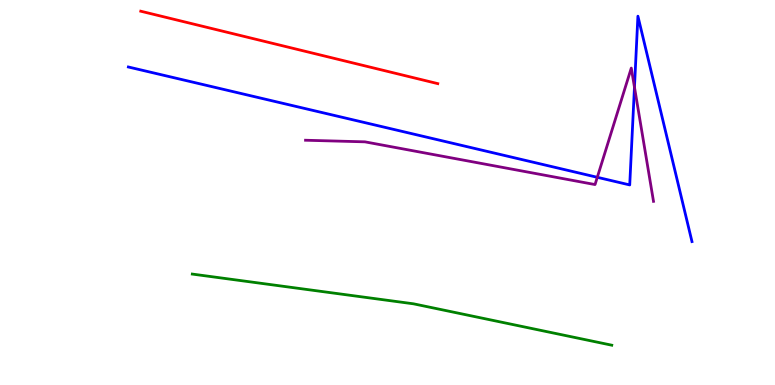[{'lines': ['blue', 'red'], 'intersections': []}, {'lines': ['green', 'red'], 'intersections': []}, {'lines': ['purple', 'red'], 'intersections': []}, {'lines': ['blue', 'green'], 'intersections': []}, {'lines': ['blue', 'purple'], 'intersections': [{'x': 7.71, 'y': 5.39}, {'x': 8.19, 'y': 7.74}]}, {'lines': ['green', 'purple'], 'intersections': []}]